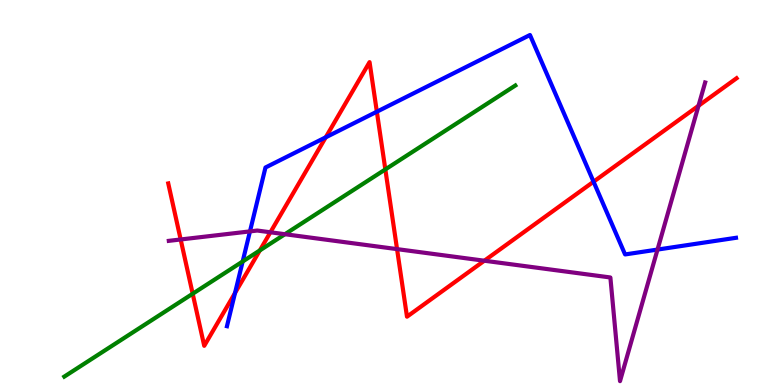[{'lines': ['blue', 'red'], 'intersections': [{'x': 3.03, 'y': 2.39}, {'x': 4.2, 'y': 6.43}, {'x': 4.86, 'y': 7.1}, {'x': 7.66, 'y': 5.28}]}, {'lines': ['green', 'red'], 'intersections': [{'x': 2.49, 'y': 2.37}, {'x': 3.35, 'y': 3.5}, {'x': 4.97, 'y': 5.6}]}, {'lines': ['purple', 'red'], 'intersections': [{'x': 2.33, 'y': 3.78}, {'x': 3.49, 'y': 3.97}, {'x': 5.12, 'y': 3.53}, {'x': 6.25, 'y': 3.23}, {'x': 9.01, 'y': 7.25}]}, {'lines': ['blue', 'green'], 'intersections': [{'x': 3.13, 'y': 3.21}]}, {'lines': ['blue', 'purple'], 'intersections': [{'x': 3.23, 'y': 3.99}, {'x': 8.48, 'y': 3.52}]}, {'lines': ['green', 'purple'], 'intersections': [{'x': 3.68, 'y': 3.92}]}]